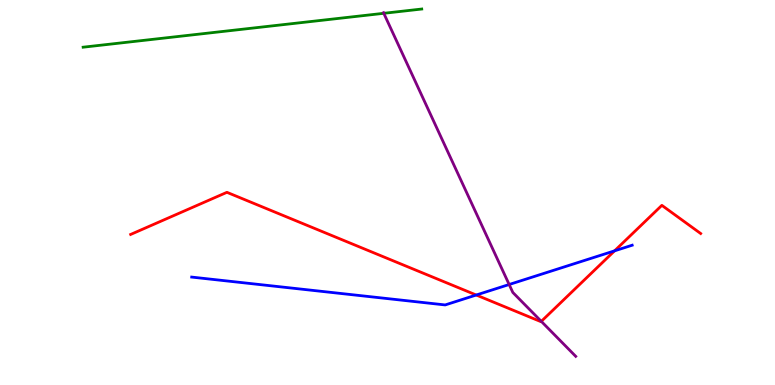[{'lines': ['blue', 'red'], 'intersections': [{'x': 6.15, 'y': 2.34}, {'x': 7.93, 'y': 3.48}]}, {'lines': ['green', 'red'], 'intersections': []}, {'lines': ['purple', 'red'], 'intersections': [{'x': 6.98, 'y': 1.65}]}, {'lines': ['blue', 'green'], 'intersections': []}, {'lines': ['blue', 'purple'], 'intersections': [{'x': 6.57, 'y': 2.61}]}, {'lines': ['green', 'purple'], 'intersections': [{'x': 4.95, 'y': 9.65}]}]